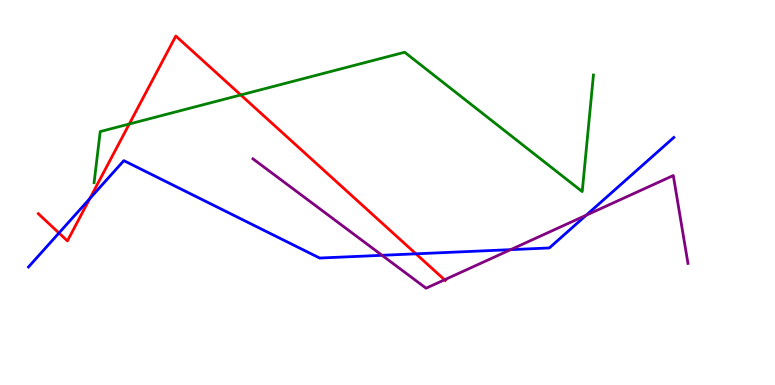[{'lines': ['blue', 'red'], 'intersections': [{'x': 0.761, 'y': 3.95}, {'x': 1.16, 'y': 4.84}, {'x': 5.37, 'y': 3.41}]}, {'lines': ['green', 'red'], 'intersections': [{'x': 1.67, 'y': 6.78}, {'x': 3.11, 'y': 7.53}]}, {'lines': ['purple', 'red'], 'intersections': [{'x': 5.74, 'y': 2.73}]}, {'lines': ['blue', 'green'], 'intersections': []}, {'lines': ['blue', 'purple'], 'intersections': [{'x': 4.93, 'y': 3.37}, {'x': 6.59, 'y': 3.52}, {'x': 7.56, 'y': 4.41}]}, {'lines': ['green', 'purple'], 'intersections': []}]